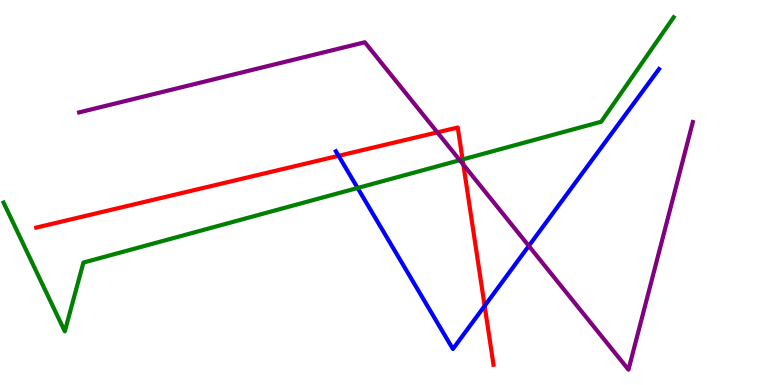[{'lines': ['blue', 'red'], 'intersections': [{'x': 4.37, 'y': 5.95}, {'x': 6.25, 'y': 2.05}]}, {'lines': ['green', 'red'], 'intersections': [{'x': 5.97, 'y': 5.86}]}, {'lines': ['purple', 'red'], 'intersections': [{'x': 5.64, 'y': 6.56}, {'x': 5.98, 'y': 5.72}]}, {'lines': ['blue', 'green'], 'intersections': [{'x': 4.61, 'y': 5.12}]}, {'lines': ['blue', 'purple'], 'intersections': [{'x': 6.82, 'y': 3.61}]}, {'lines': ['green', 'purple'], 'intersections': [{'x': 5.93, 'y': 5.84}]}]